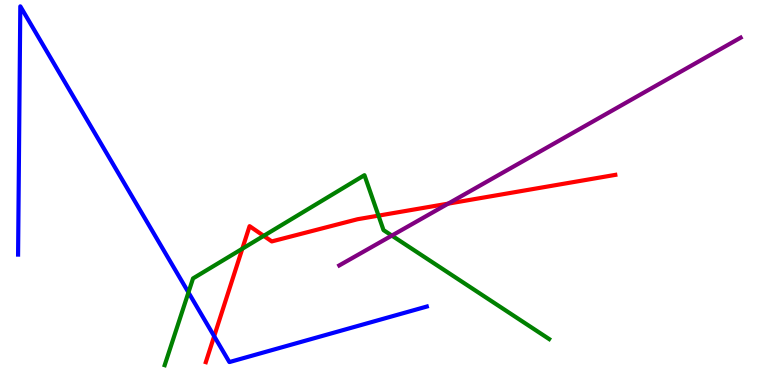[{'lines': ['blue', 'red'], 'intersections': [{'x': 2.76, 'y': 1.27}]}, {'lines': ['green', 'red'], 'intersections': [{'x': 3.13, 'y': 3.54}, {'x': 3.4, 'y': 3.87}, {'x': 4.88, 'y': 4.4}]}, {'lines': ['purple', 'red'], 'intersections': [{'x': 5.78, 'y': 4.71}]}, {'lines': ['blue', 'green'], 'intersections': [{'x': 2.43, 'y': 2.4}]}, {'lines': ['blue', 'purple'], 'intersections': []}, {'lines': ['green', 'purple'], 'intersections': [{'x': 5.06, 'y': 3.88}]}]